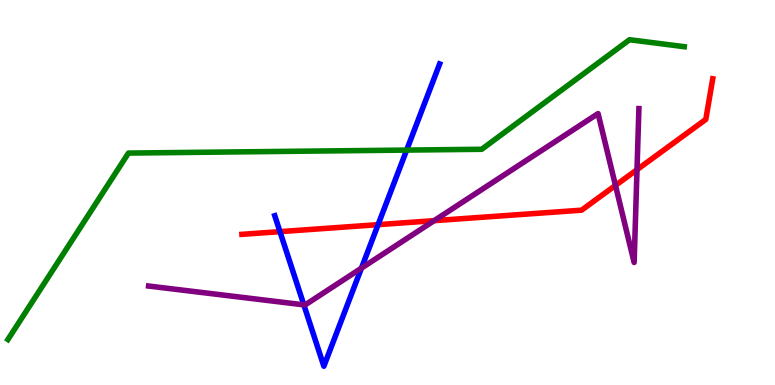[{'lines': ['blue', 'red'], 'intersections': [{'x': 3.61, 'y': 3.98}, {'x': 4.88, 'y': 4.16}]}, {'lines': ['green', 'red'], 'intersections': []}, {'lines': ['purple', 'red'], 'intersections': [{'x': 5.6, 'y': 4.27}, {'x': 7.94, 'y': 5.18}, {'x': 8.22, 'y': 5.59}]}, {'lines': ['blue', 'green'], 'intersections': [{'x': 5.25, 'y': 6.1}]}, {'lines': ['blue', 'purple'], 'intersections': [{'x': 3.92, 'y': 2.08}, {'x': 4.66, 'y': 3.03}]}, {'lines': ['green', 'purple'], 'intersections': []}]